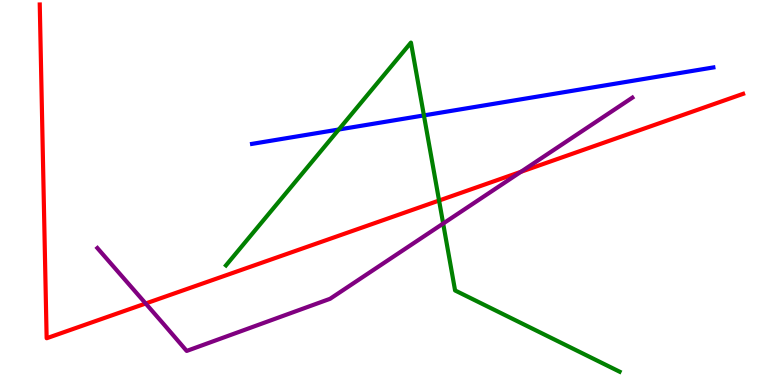[{'lines': ['blue', 'red'], 'intersections': []}, {'lines': ['green', 'red'], 'intersections': [{'x': 5.67, 'y': 4.79}]}, {'lines': ['purple', 'red'], 'intersections': [{'x': 1.88, 'y': 2.12}, {'x': 6.72, 'y': 5.54}]}, {'lines': ['blue', 'green'], 'intersections': [{'x': 4.37, 'y': 6.64}, {'x': 5.47, 'y': 7.0}]}, {'lines': ['blue', 'purple'], 'intersections': []}, {'lines': ['green', 'purple'], 'intersections': [{'x': 5.72, 'y': 4.19}]}]